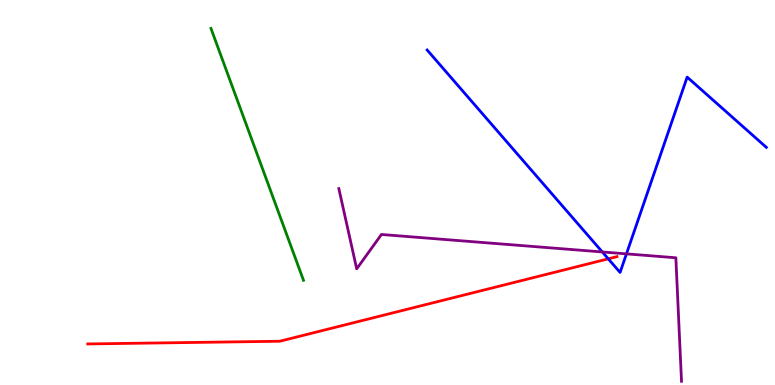[{'lines': ['blue', 'red'], 'intersections': [{'x': 7.85, 'y': 3.28}]}, {'lines': ['green', 'red'], 'intersections': []}, {'lines': ['purple', 'red'], 'intersections': []}, {'lines': ['blue', 'green'], 'intersections': []}, {'lines': ['blue', 'purple'], 'intersections': [{'x': 7.77, 'y': 3.46}, {'x': 8.08, 'y': 3.41}]}, {'lines': ['green', 'purple'], 'intersections': []}]